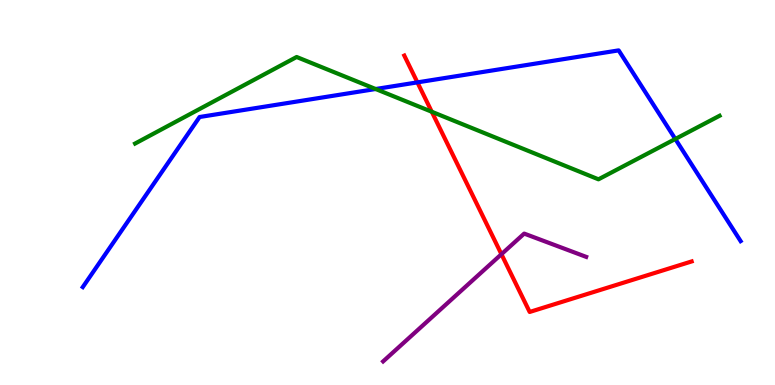[{'lines': ['blue', 'red'], 'intersections': [{'x': 5.39, 'y': 7.86}]}, {'lines': ['green', 'red'], 'intersections': [{'x': 5.57, 'y': 7.1}]}, {'lines': ['purple', 'red'], 'intersections': [{'x': 6.47, 'y': 3.4}]}, {'lines': ['blue', 'green'], 'intersections': [{'x': 4.85, 'y': 7.69}, {'x': 8.71, 'y': 6.39}]}, {'lines': ['blue', 'purple'], 'intersections': []}, {'lines': ['green', 'purple'], 'intersections': []}]